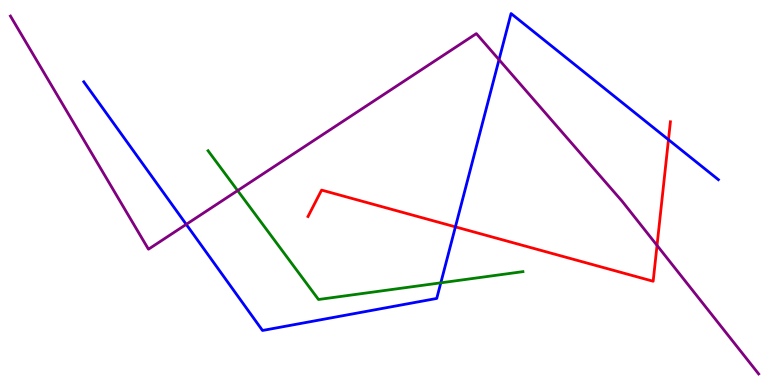[{'lines': ['blue', 'red'], 'intersections': [{'x': 5.88, 'y': 4.11}, {'x': 8.63, 'y': 6.37}]}, {'lines': ['green', 'red'], 'intersections': []}, {'lines': ['purple', 'red'], 'intersections': [{'x': 8.48, 'y': 3.63}]}, {'lines': ['blue', 'green'], 'intersections': [{'x': 5.69, 'y': 2.65}]}, {'lines': ['blue', 'purple'], 'intersections': [{'x': 2.4, 'y': 4.17}, {'x': 6.44, 'y': 8.45}]}, {'lines': ['green', 'purple'], 'intersections': [{'x': 3.07, 'y': 5.05}]}]